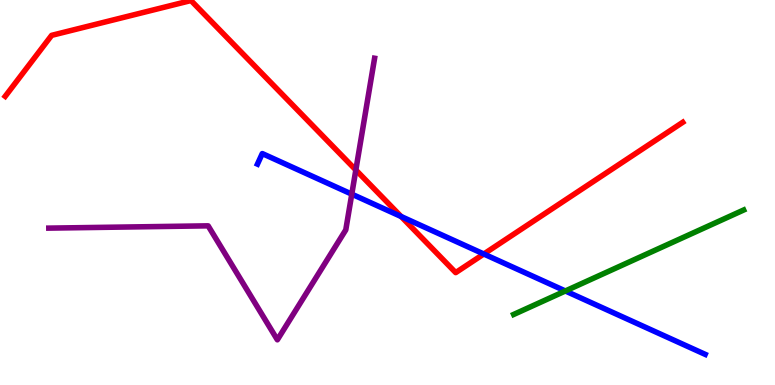[{'lines': ['blue', 'red'], 'intersections': [{'x': 5.18, 'y': 4.38}, {'x': 6.24, 'y': 3.4}]}, {'lines': ['green', 'red'], 'intersections': []}, {'lines': ['purple', 'red'], 'intersections': [{'x': 4.59, 'y': 5.59}]}, {'lines': ['blue', 'green'], 'intersections': [{'x': 7.3, 'y': 2.44}]}, {'lines': ['blue', 'purple'], 'intersections': [{'x': 4.54, 'y': 4.96}]}, {'lines': ['green', 'purple'], 'intersections': []}]